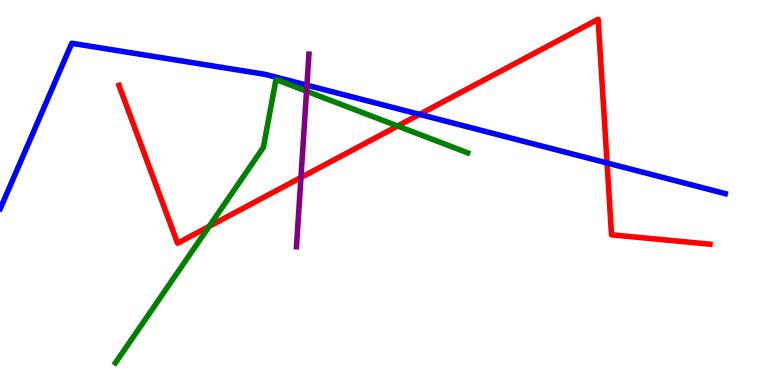[{'lines': ['blue', 'red'], 'intersections': [{'x': 5.41, 'y': 7.03}, {'x': 7.83, 'y': 5.77}]}, {'lines': ['green', 'red'], 'intersections': [{'x': 2.7, 'y': 4.12}, {'x': 5.13, 'y': 6.73}]}, {'lines': ['purple', 'red'], 'intersections': [{'x': 3.88, 'y': 5.39}]}, {'lines': ['blue', 'green'], 'intersections': []}, {'lines': ['blue', 'purple'], 'intersections': [{'x': 3.96, 'y': 7.79}]}, {'lines': ['green', 'purple'], 'intersections': [{'x': 3.96, 'y': 7.63}]}]